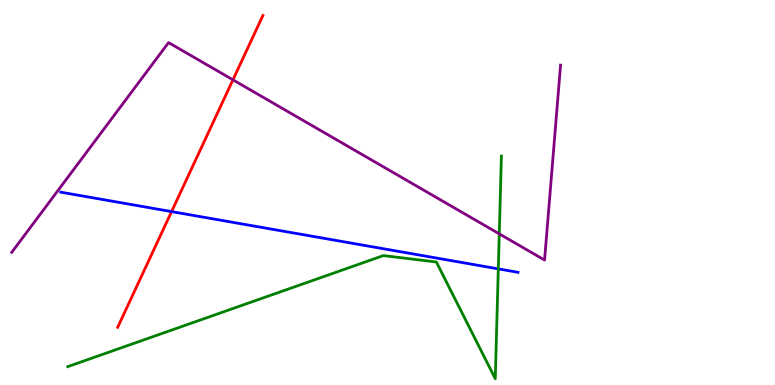[{'lines': ['blue', 'red'], 'intersections': [{'x': 2.21, 'y': 4.5}]}, {'lines': ['green', 'red'], 'intersections': []}, {'lines': ['purple', 'red'], 'intersections': [{'x': 3.01, 'y': 7.93}]}, {'lines': ['blue', 'green'], 'intersections': [{'x': 6.43, 'y': 3.02}]}, {'lines': ['blue', 'purple'], 'intersections': []}, {'lines': ['green', 'purple'], 'intersections': [{'x': 6.44, 'y': 3.93}]}]